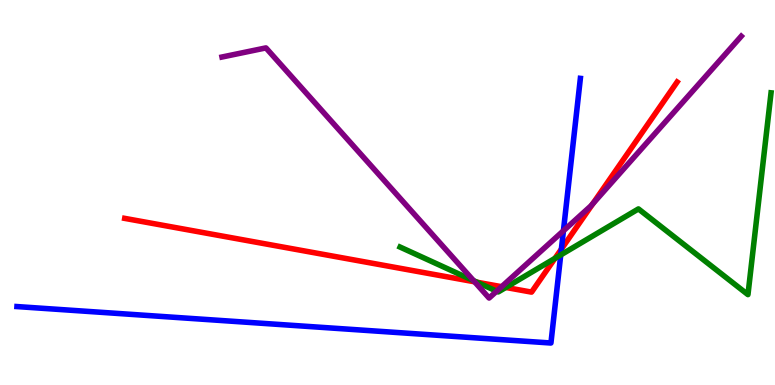[{'lines': ['blue', 'red'], 'intersections': [{'x': 7.24, 'y': 3.53}]}, {'lines': ['green', 'red'], 'intersections': [{'x': 6.16, 'y': 2.67}, {'x': 6.53, 'y': 2.53}, {'x': 7.16, 'y': 3.29}]}, {'lines': ['purple', 'red'], 'intersections': [{'x': 6.12, 'y': 2.68}, {'x': 6.47, 'y': 2.55}, {'x': 7.65, 'y': 4.71}]}, {'lines': ['blue', 'green'], 'intersections': [{'x': 7.24, 'y': 3.38}]}, {'lines': ['blue', 'purple'], 'intersections': [{'x': 7.27, 'y': 4.01}]}, {'lines': ['green', 'purple'], 'intersections': [{'x': 6.11, 'y': 2.71}, {'x': 6.41, 'y': 2.44}]}]